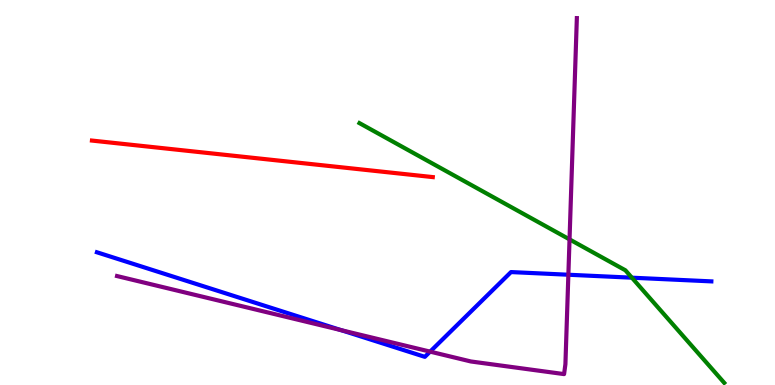[{'lines': ['blue', 'red'], 'intersections': []}, {'lines': ['green', 'red'], 'intersections': []}, {'lines': ['purple', 'red'], 'intersections': []}, {'lines': ['blue', 'green'], 'intersections': [{'x': 8.15, 'y': 2.79}]}, {'lines': ['blue', 'purple'], 'intersections': [{'x': 4.4, 'y': 1.42}, {'x': 5.55, 'y': 0.867}, {'x': 7.33, 'y': 2.86}]}, {'lines': ['green', 'purple'], 'intersections': [{'x': 7.35, 'y': 3.78}]}]